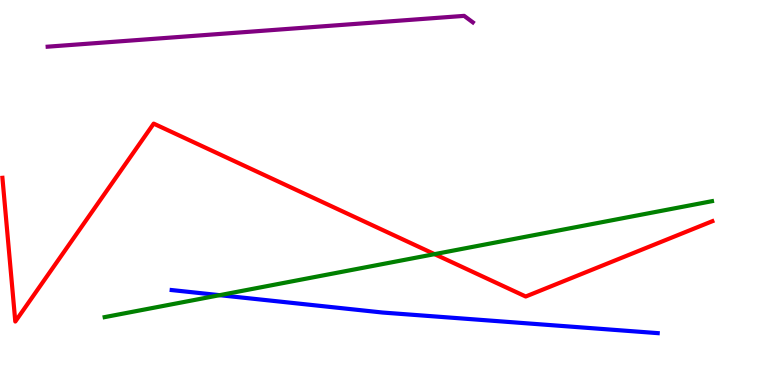[{'lines': ['blue', 'red'], 'intersections': []}, {'lines': ['green', 'red'], 'intersections': [{'x': 5.61, 'y': 3.4}]}, {'lines': ['purple', 'red'], 'intersections': []}, {'lines': ['blue', 'green'], 'intersections': [{'x': 2.83, 'y': 2.33}]}, {'lines': ['blue', 'purple'], 'intersections': []}, {'lines': ['green', 'purple'], 'intersections': []}]